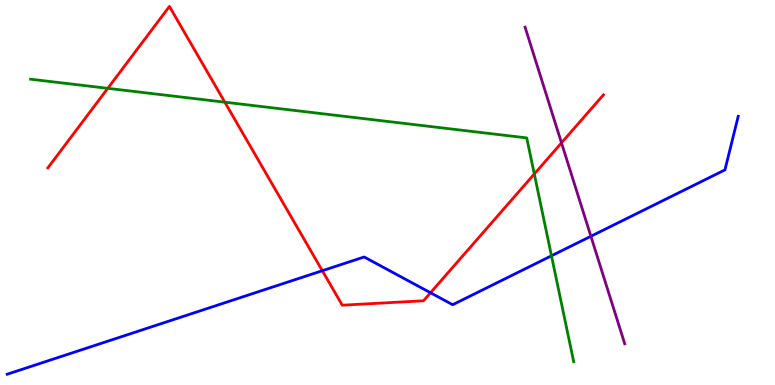[{'lines': ['blue', 'red'], 'intersections': [{'x': 4.16, 'y': 2.97}, {'x': 5.55, 'y': 2.4}]}, {'lines': ['green', 'red'], 'intersections': [{'x': 1.39, 'y': 7.71}, {'x': 2.9, 'y': 7.35}, {'x': 6.89, 'y': 5.48}]}, {'lines': ['purple', 'red'], 'intersections': [{'x': 7.25, 'y': 6.29}]}, {'lines': ['blue', 'green'], 'intersections': [{'x': 7.12, 'y': 3.36}]}, {'lines': ['blue', 'purple'], 'intersections': [{'x': 7.62, 'y': 3.86}]}, {'lines': ['green', 'purple'], 'intersections': []}]